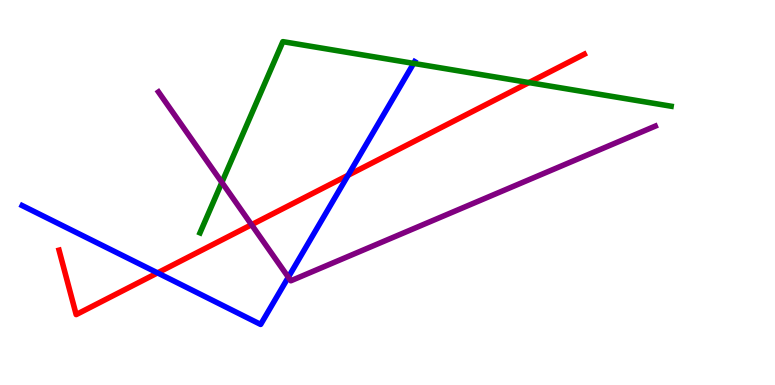[{'lines': ['blue', 'red'], 'intersections': [{'x': 2.03, 'y': 2.91}, {'x': 4.49, 'y': 5.45}]}, {'lines': ['green', 'red'], 'intersections': [{'x': 6.82, 'y': 7.86}]}, {'lines': ['purple', 'red'], 'intersections': [{'x': 3.25, 'y': 4.16}]}, {'lines': ['blue', 'green'], 'intersections': [{'x': 5.34, 'y': 8.35}]}, {'lines': ['blue', 'purple'], 'intersections': [{'x': 3.72, 'y': 2.8}]}, {'lines': ['green', 'purple'], 'intersections': [{'x': 2.86, 'y': 5.26}]}]